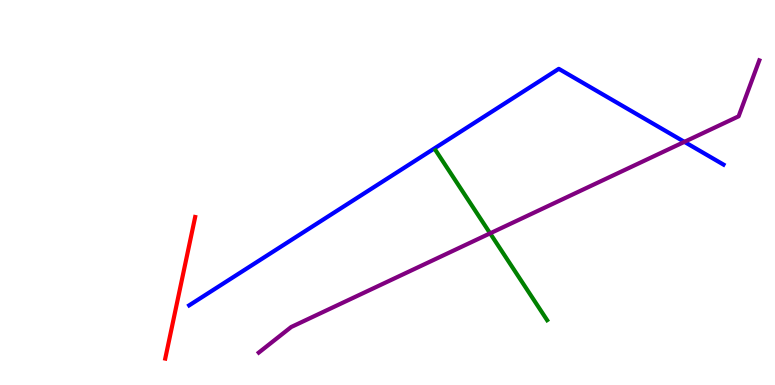[{'lines': ['blue', 'red'], 'intersections': []}, {'lines': ['green', 'red'], 'intersections': []}, {'lines': ['purple', 'red'], 'intersections': []}, {'lines': ['blue', 'green'], 'intersections': []}, {'lines': ['blue', 'purple'], 'intersections': [{'x': 8.83, 'y': 6.32}]}, {'lines': ['green', 'purple'], 'intersections': [{'x': 6.32, 'y': 3.94}]}]